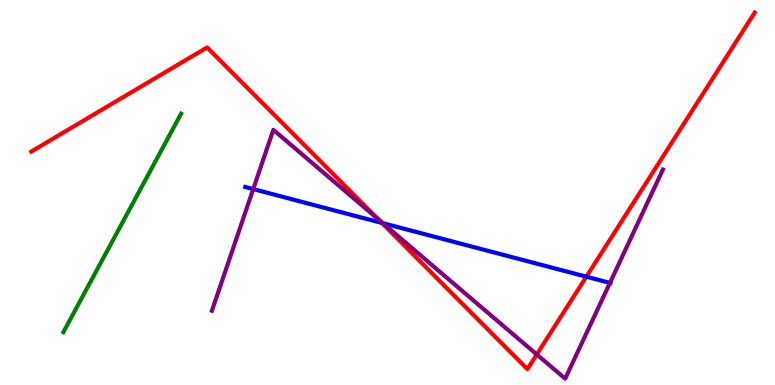[{'lines': ['blue', 'red'], 'intersections': [{'x': 4.93, 'y': 4.21}, {'x': 7.57, 'y': 2.81}]}, {'lines': ['green', 'red'], 'intersections': []}, {'lines': ['purple', 'red'], 'intersections': [{'x': 4.88, 'y': 4.3}, {'x': 6.93, 'y': 0.793}]}, {'lines': ['blue', 'green'], 'intersections': []}, {'lines': ['blue', 'purple'], 'intersections': [{'x': 3.27, 'y': 5.09}, {'x': 4.94, 'y': 4.2}, {'x': 7.87, 'y': 2.65}]}, {'lines': ['green', 'purple'], 'intersections': []}]